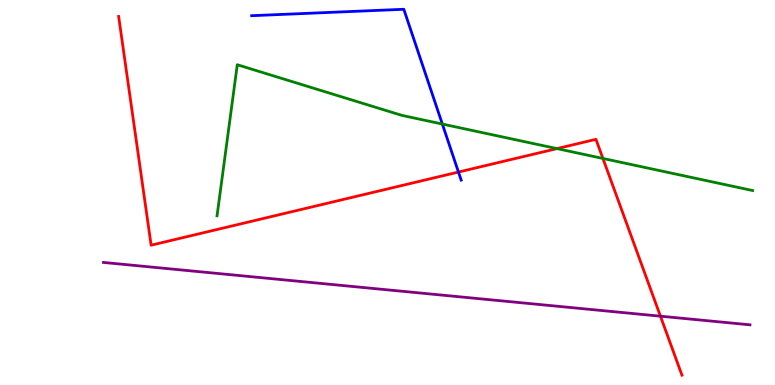[{'lines': ['blue', 'red'], 'intersections': [{'x': 5.92, 'y': 5.53}]}, {'lines': ['green', 'red'], 'intersections': [{'x': 7.19, 'y': 6.14}, {'x': 7.78, 'y': 5.88}]}, {'lines': ['purple', 'red'], 'intersections': [{'x': 8.52, 'y': 1.79}]}, {'lines': ['blue', 'green'], 'intersections': [{'x': 5.71, 'y': 6.78}]}, {'lines': ['blue', 'purple'], 'intersections': []}, {'lines': ['green', 'purple'], 'intersections': []}]